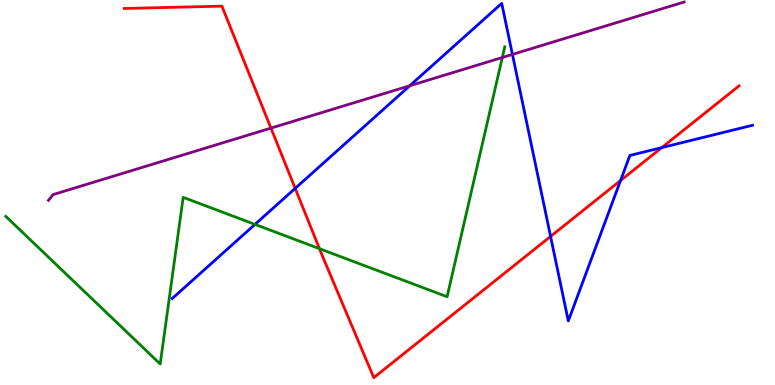[{'lines': ['blue', 'red'], 'intersections': [{'x': 3.81, 'y': 5.11}, {'x': 7.1, 'y': 3.86}, {'x': 8.01, 'y': 5.31}, {'x': 8.54, 'y': 6.17}]}, {'lines': ['green', 'red'], 'intersections': [{'x': 4.12, 'y': 3.54}]}, {'lines': ['purple', 'red'], 'intersections': [{'x': 3.5, 'y': 6.67}]}, {'lines': ['blue', 'green'], 'intersections': [{'x': 3.29, 'y': 4.17}]}, {'lines': ['blue', 'purple'], 'intersections': [{'x': 5.29, 'y': 7.77}, {'x': 6.61, 'y': 8.59}]}, {'lines': ['green', 'purple'], 'intersections': [{'x': 6.48, 'y': 8.51}]}]